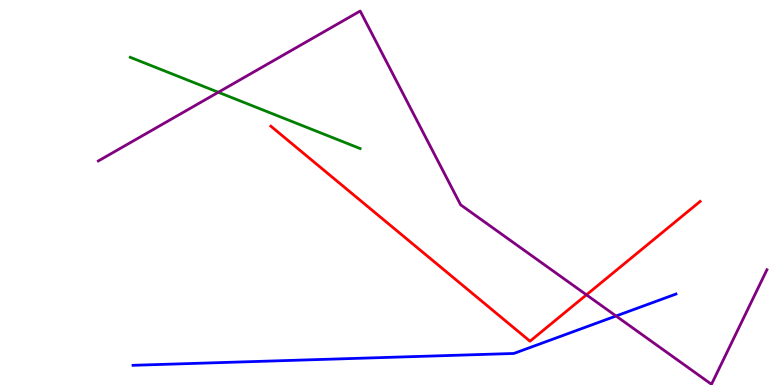[{'lines': ['blue', 'red'], 'intersections': []}, {'lines': ['green', 'red'], 'intersections': []}, {'lines': ['purple', 'red'], 'intersections': [{'x': 7.57, 'y': 2.34}]}, {'lines': ['blue', 'green'], 'intersections': []}, {'lines': ['blue', 'purple'], 'intersections': [{'x': 7.95, 'y': 1.79}]}, {'lines': ['green', 'purple'], 'intersections': [{'x': 2.82, 'y': 7.6}]}]